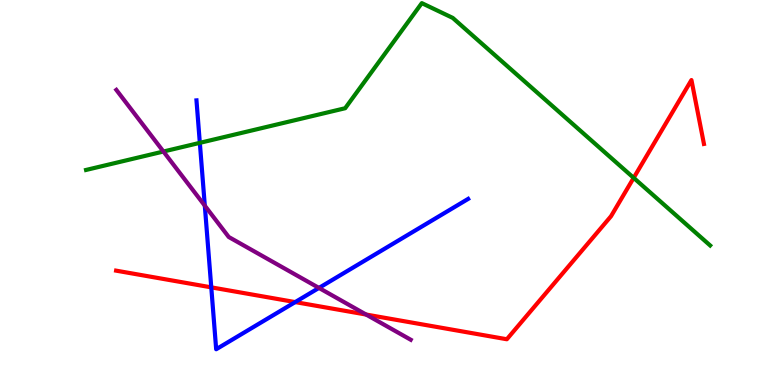[{'lines': ['blue', 'red'], 'intersections': [{'x': 2.73, 'y': 2.54}, {'x': 3.81, 'y': 2.15}]}, {'lines': ['green', 'red'], 'intersections': [{'x': 8.18, 'y': 5.38}]}, {'lines': ['purple', 'red'], 'intersections': [{'x': 4.72, 'y': 1.83}]}, {'lines': ['blue', 'green'], 'intersections': [{'x': 2.58, 'y': 6.29}]}, {'lines': ['blue', 'purple'], 'intersections': [{'x': 2.64, 'y': 4.66}, {'x': 4.12, 'y': 2.52}]}, {'lines': ['green', 'purple'], 'intersections': [{'x': 2.11, 'y': 6.06}]}]